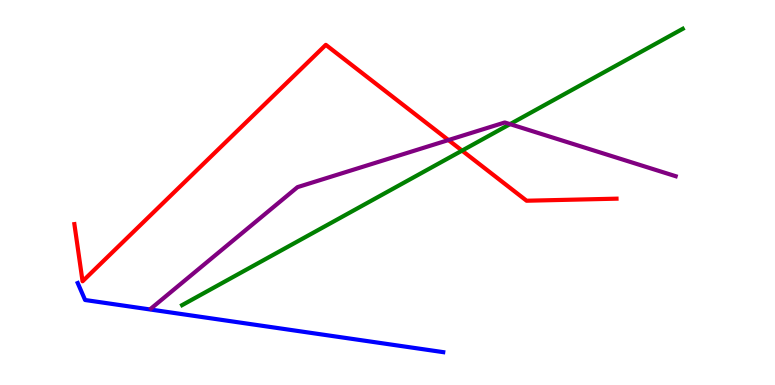[{'lines': ['blue', 'red'], 'intersections': []}, {'lines': ['green', 'red'], 'intersections': [{'x': 5.96, 'y': 6.09}]}, {'lines': ['purple', 'red'], 'intersections': [{'x': 5.79, 'y': 6.36}]}, {'lines': ['blue', 'green'], 'intersections': []}, {'lines': ['blue', 'purple'], 'intersections': []}, {'lines': ['green', 'purple'], 'intersections': [{'x': 6.58, 'y': 6.78}]}]